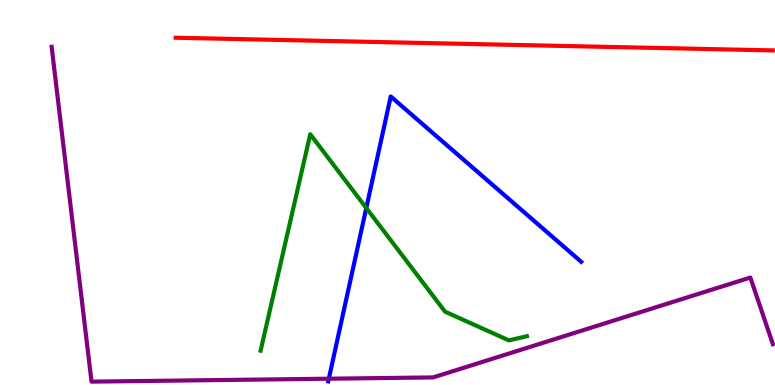[{'lines': ['blue', 'red'], 'intersections': []}, {'lines': ['green', 'red'], 'intersections': []}, {'lines': ['purple', 'red'], 'intersections': []}, {'lines': ['blue', 'green'], 'intersections': [{'x': 4.73, 'y': 4.6}]}, {'lines': ['blue', 'purple'], 'intersections': [{'x': 4.24, 'y': 0.164}]}, {'lines': ['green', 'purple'], 'intersections': []}]